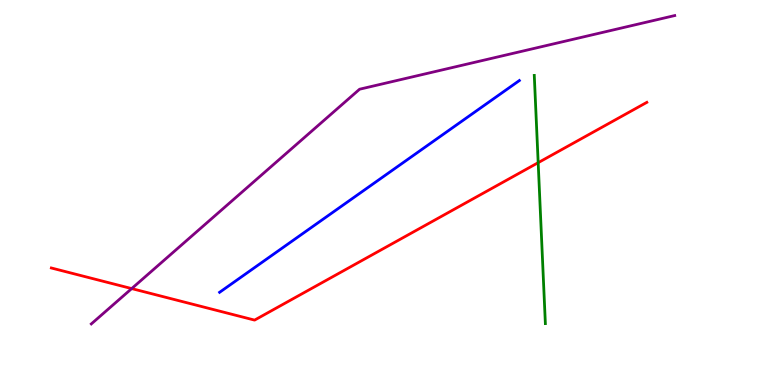[{'lines': ['blue', 'red'], 'intersections': []}, {'lines': ['green', 'red'], 'intersections': [{'x': 6.94, 'y': 5.77}]}, {'lines': ['purple', 'red'], 'intersections': [{'x': 1.7, 'y': 2.5}]}, {'lines': ['blue', 'green'], 'intersections': []}, {'lines': ['blue', 'purple'], 'intersections': []}, {'lines': ['green', 'purple'], 'intersections': []}]